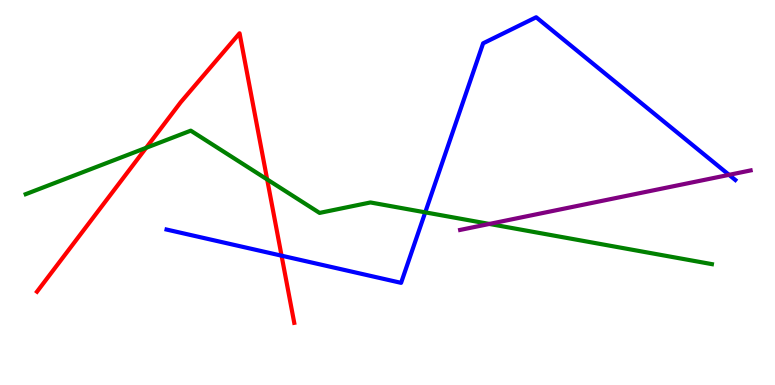[{'lines': ['blue', 'red'], 'intersections': [{'x': 3.63, 'y': 3.36}]}, {'lines': ['green', 'red'], 'intersections': [{'x': 1.89, 'y': 6.16}, {'x': 3.45, 'y': 5.34}]}, {'lines': ['purple', 'red'], 'intersections': []}, {'lines': ['blue', 'green'], 'intersections': [{'x': 5.49, 'y': 4.48}]}, {'lines': ['blue', 'purple'], 'intersections': [{'x': 9.41, 'y': 5.46}]}, {'lines': ['green', 'purple'], 'intersections': [{'x': 6.31, 'y': 4.18}]}]